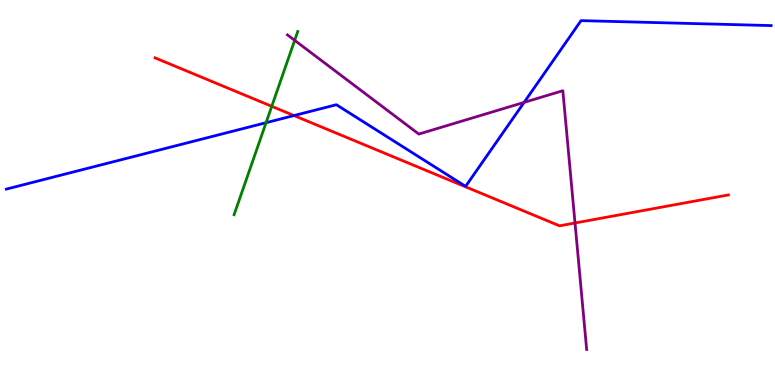[{'lines': ['blue', 'red'], 'intersections': [{'x': 3.79, 'y': 7.0}]}, {'lines': ['green', 'red'], 'intersections': [{'x': 3.51, 'y': 7.24}]}, {'lines': ['purple', 'red'], 'intersections': [{'x': 7.42, 'y': 4.21}]}, {'lines': ['blue', 'green'], 'intersections': [{'x': 3.43, 'y': 6.81}]}, {'lines': ['blue', 'purple'], 'intersections': [{'x': 6.76, 'y': 7.34}]}, {'lines': ['green', 'purple'], 'intersections': [{'x': 3.8, 'y': 8.95}]}]